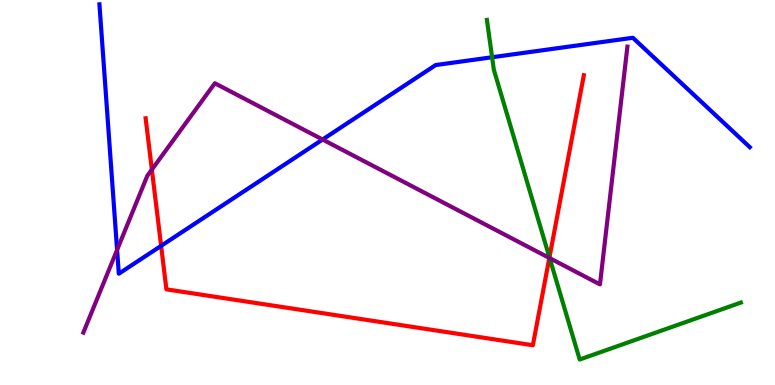[{'lines': ['blue', 'red'], 'intersections': [{'x': 2.08, 'y': 3.61}]}, {'lines': ['green', 'red'], 'intersections': [{'x': 7.09, 'y': 3.31}]}, {'lines': ['purple', 'red'], 'intersections': [{'x': 1.96, 'y': 5.6}, {'x': 7.09, 'y': 3.3}]}, {'lines': ['blue', 'green'], 'intersections': [{'x': 6.35, 'y': 8.51}]}, {'lines': ['blue', 'purple'], 'intersections': [{'x': 1.51, 'y': 3.51}, {'x': 4.16, 'y': 6.38}]}, {'lines': ['green', 'purple'], 'intersections': [{'x': 7.09, 'y': 3.3}]}]